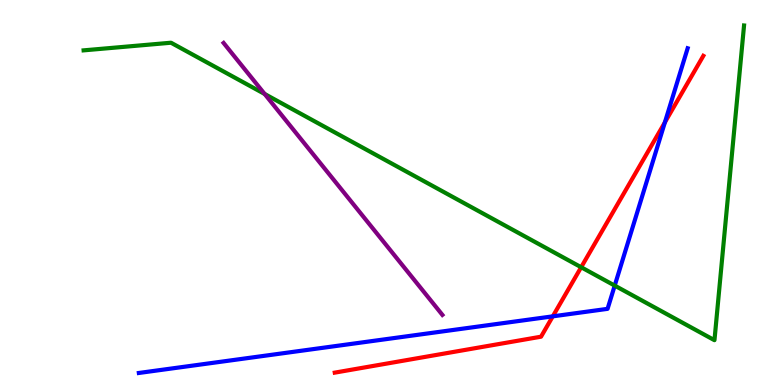[{'lines': ['blue', 'red'], 'intersections': [{'x': 7.13, 'y': 1.78}, {'x': 8.58, 'y': 6.82}]}, {'lines': ['green', 'red'], 'intersections': [{'x': 7.5, 'y': 3.06}]}, {'lines': ['purple', 'red'], 'intersections': []}, {'lines': ['blue', 'green'], 'intersections': [{'x': 7.93, 'y': 2.58}]}, {'lines': ['blue', 'purple'], 'intersections': []}, {'lines': ['green', 'purple'], 'intersections': [{'x': 3.41, 'y': 7.56}]}]